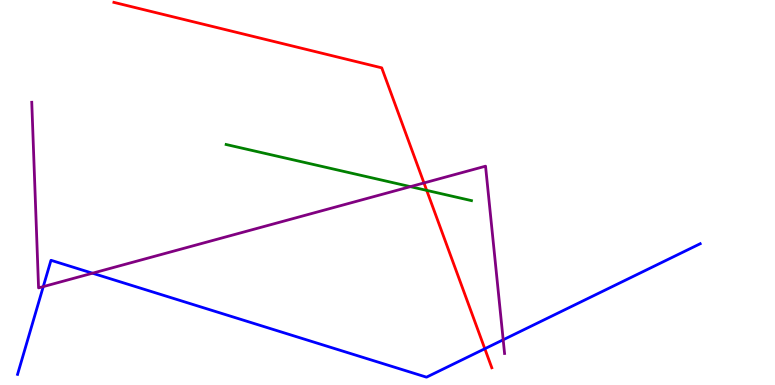[{'lines': ['blue', 'red'], 'intersections': [{'x': 6.26, 'y': 0.942}]}, {'lines': ['green', 'red'], 'intersections': [{'x': 5.51, 'y': 5.06}]}, {'lines': ['purple', 'red'], 'intersections': [{'x': 5.47, 'y': 5.25}]}, {'lines': ['blue', 'green'], 'intersections': []}, {'lines': ['blue', 'purple'], 'intersections': [{'x': 0.558, 'y': 2.56}, {'x': 1.19, 'y': 2.9}, {'x': 6.49, 'y': 1.17}]}, {'lines': ['green', 'purple'], 'intersections': [{'x': 5.3, 'y': 5.15}]}]